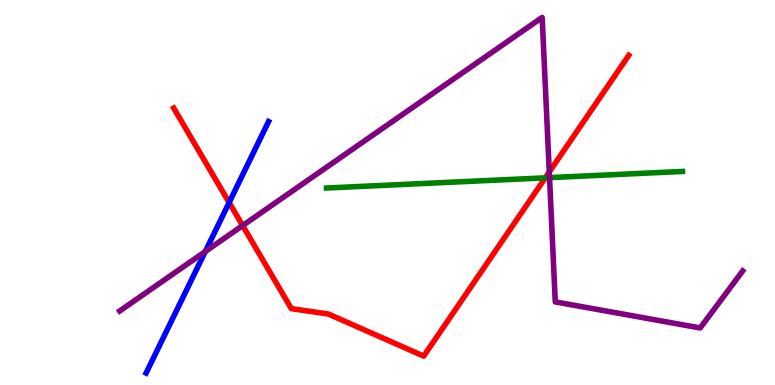[{'lines': ['blue', 'red'], 'intersections': [{'x': 2.96, 'y': 4.74}]}, {'lines': ['green', 'red'], 'intersections': [{'x': 7.04, 'y': 5.38}]}, {'lines': ['purple', 'red'], 'intersections': [{'x': 3.13, 'y': 4.14}, {'x': 7.09, 'y': 5.53}]}, {'lines': ['blue', 'green'], 'intersections': []}, {'lines': ['blue', 'purple'], 'intersections': [{'x': 2.65, 'y': 3.47}]}, {'lines': ['green', 'purple'], 'intersections': [{'x': 7.09, 'y': 5.39}]}]